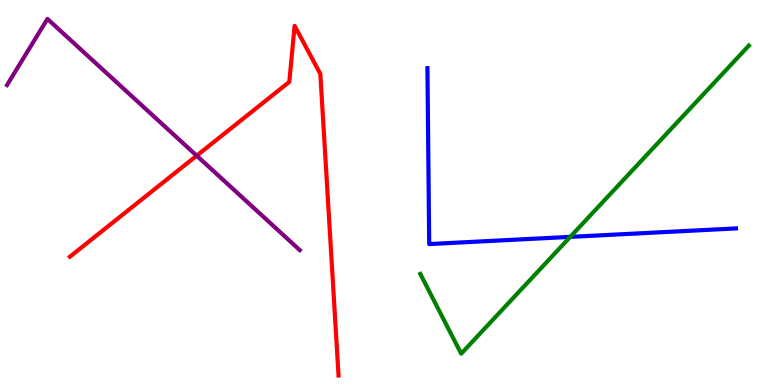[{'lines': ['blue', 'red'], 'intersections': []}, {'lines': ['green', 'red'], 'intersections': []}, {'lines': ['purple', 'red'], 'intersections': [{'x': 2.54, 'y': 5.96}]}, {'lines': ['blue', 'green'], 'intersections': [{'x': 7.36, 'y': 3.85}]}, {'lines': ['blue', 'purple'], 'intersections': []}, {'lines': ['green', 'purple'], 'intersections': []}]